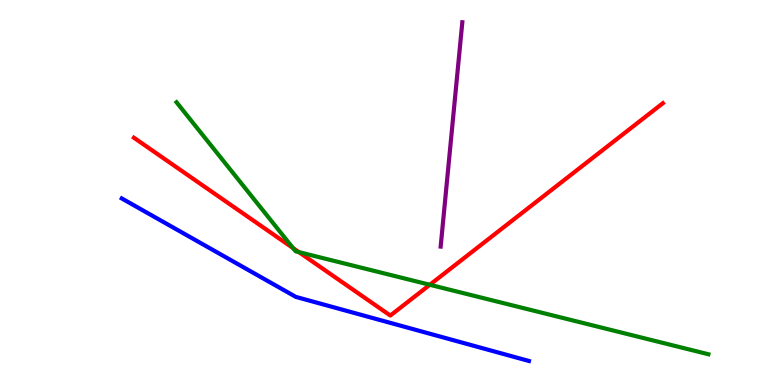[{'lines': ['blue', 'red'], 'intersections': []}, {'lines': ['green', 'red'], 'intersections': [{'x': 3.78, 'y': 3.56}, {'x': 3.86, 'y': 3.45}, {'x': 5.55, 'y': 2.6}]}, {'lines': ['purple', 'red'], 'intersections': []}, {'lines': ['blue', 'green'], 'intersections': []}, {'lines': ['blue', 'purple'], 'intersections': []}, {'lines': ['green', 'purple'], 'intersections': []}]